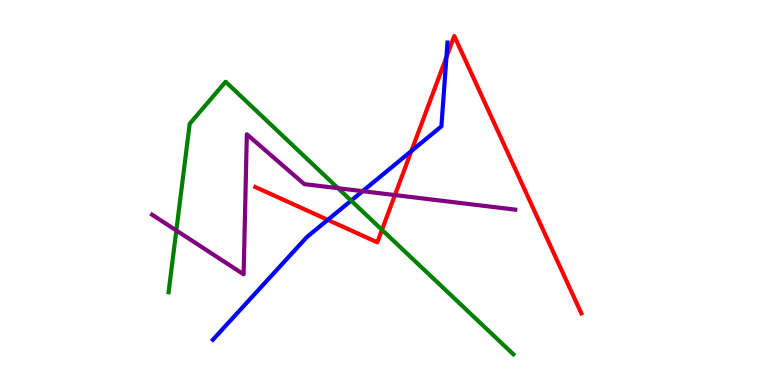[{'lines': ['blue', 'red'], 'intersections': [{'x': 4.23, 'y': 4.29}, {'x': 5.31, 'y': 6.08}, {'x': 5.76, 'y': 8.52}]}, {'lines': ['green', 'red'], 'intersections': [{'x': 4.93, 'y': 4.03}]}, {'lines': ['purple', 'red'], 'intersections': [{'x': 5.1, 'y': 4.93}]}, {'lines': ['blue', 'green'], 'intersections': [{'x': 4.53, 'y': 4.79}]}, {'lines': ['blue', 'purple'], 'intersections': [{'x': 4.68, 'y': 5.03}]}, {'lines': ['green', 'purple'], 'intersections': [{'x': 2.28, 'y': 4.01}, {'x': 4.36, 'y': 5.11}]}]